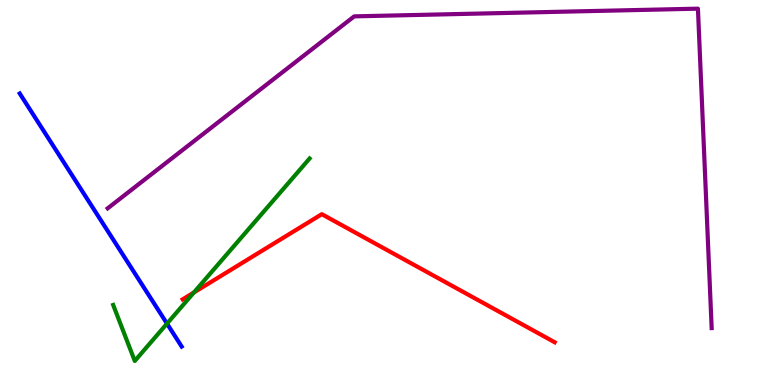[{'lines': ['blue', 'red'], 'intersections': []}, {'lines': ['green', 'red'], 'intersections': [{'x': 2.5, 'y': 2.4}]}, {'lines': ['purple', 'red'], 'intersections': []}, {'lines': ['blue', 'green'], 'intersections': [{'x': 2.15, 'y': 1.59}]}, {'lines': ['blue', 'purple'], 'intersections': []}, {'lines': ['green', 'purple'], 'intersections': []}]